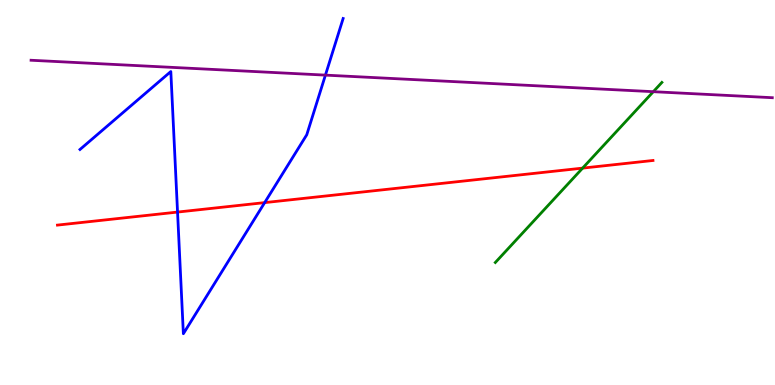[{'lines': ['blue', 'red'], 'intersections': [{'x': 2.29, 'y': 4.49}, {'x': 3.42, 'y': 4.74}]}, {'lines': ['green', 'red'], 'intersections': [{'x': 7.52, 'y': 5.63}]}, {'lines': ['purple', 'red'], 'intersections': []}, {'lines': ['blue', 'green'], 'intersections': []}, {'lines': ['blue', 'purple'], 'intersections': [{'x': 4.2, 'y': 8.05}]}, {'lines': ['green', 'purple'], 'intersections': [{'x': 8.43, 'y': 7.62}]}]